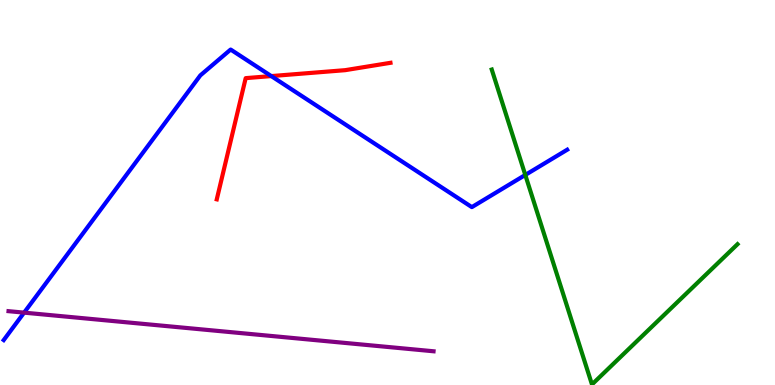[{'lines': ['blue', 'red'], 'intersections': [{'x': 3.5, 'y': 8.02}]}, {'lines': ['green', 'red'], 'intersections': []}, {'lines': ['purple', 'red'], 'intersections': []}, {'lines': ['blue', 'green'], 'intersections': [{'x': 6.78, 'y': 5.46}]}, {'lines': ['blue', 'purple'], 'intersections': [{'x': 0.311, 'y': 1.88}]}, {'lines': ['green', 'purple'], 'intersections': []}]